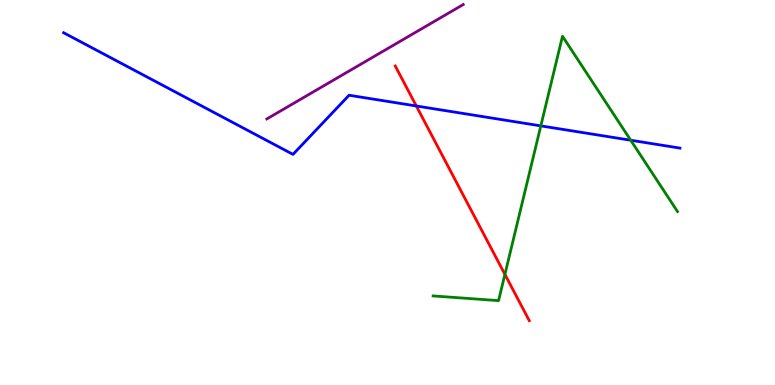[{'lines': ['blue', 'red'], 'intersections': [{'x': 5.37, 'y': 7.25}]}, {'lines': ['green', 'red'], 'intersections': [{'x': 6.51, 'y': 2.87}]}, {'lines': ['purple', 'red'], 'intersections': []}, {'lines': ['blue', 'green'], 'intersections': [{'x': 6.98, 'y': 6.73}, {'x': 8.14, 'y': 6.36}]}, {'lines': ['blue', 'purple'], 'intersections': []}, {'lines': ['green', 'purple'], 'intersections': []}]